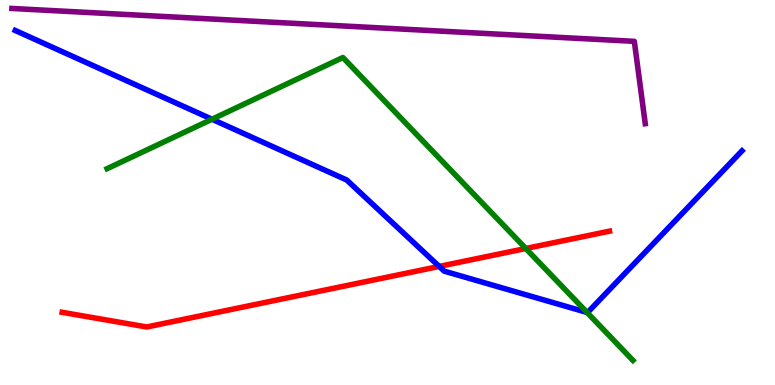[{'lines': ['blue', 'red'], 'intersections': [{'x': 5.67, 'y': 3.08}]}, {'lines': ['green', 'red'], 'intersections': [{'x': 6.78, 'y': 3.55}]}, {'lines': ['purple', 'red'], 'intersections': []}, {'lines': ['blue', 'green'], 'intersections': [{'x': 2.74, 'y': 6.9}, {'x': 7.57, 'y': 1.88}]}, {'lines': ['blue', 'purple'], 'intersections': []}, {'lines': ['green', 'purple'], 'intersections': []}]